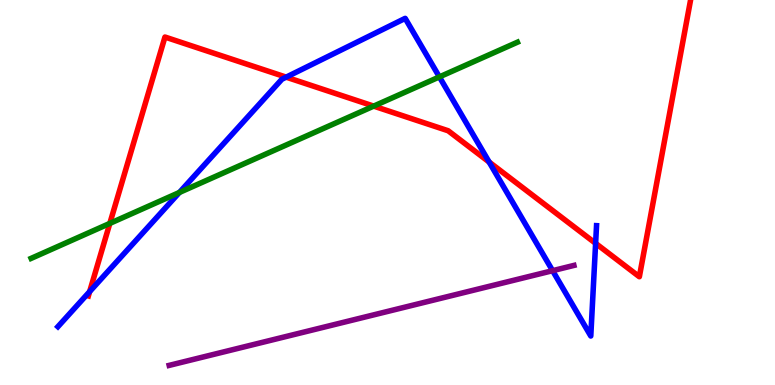[{'lines': ['blue', 'red'], 'intersections': [{'x': 1.16, 'y': 2.43}, {'x': 3.69, 'y': 8.0}, {'x': 6.31, 'y': 5.79}, {'x': 7.69, 'y': 3.68}]}, {'lines': ['green', 'red'], 'intersections': [{'x': 1.42, 'y': 4.2}, {'x': 4.82, 'y': 7.24}]}, {'lines': ['purple', 'red'], 'intersections': []}, {'lines': ['blue', 'green'], 'intersections': [{'x': 2.31, 'y': 5.0}, {'x': 5.67, 'y': 8.0}]}, {'lines': ['blue', 'purple'], 'intersections': [{'x': 7.13, 'y': 2.97}]}, {'lines': ['green', 'purple'], 'intersections': []}]